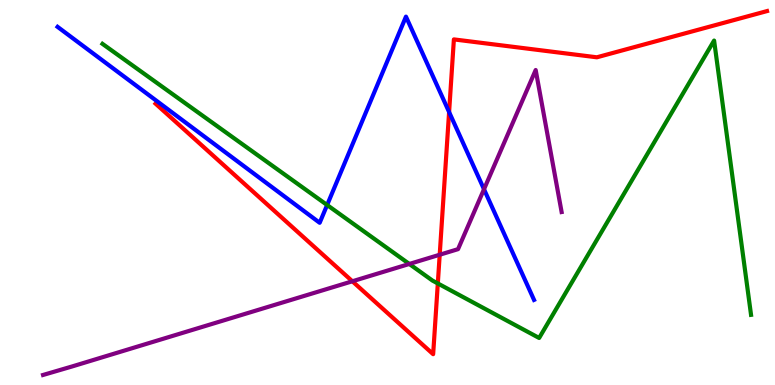[{'lines': ['blue', 'red'], 'intersections': [{'x': 5.79, 'y': 7.09}]}, {'lines': ['green', 'red'], 'intersections': [{'x': 5.65, 'y': 2.64}]}, {'lines': ['purple', 'red'], 'intersections': [{'x': 4.55, 'y': 2.69}, {'x': 5.67, 'y': 3.38}]}, {'lines': ['blue', 'green'], 'intersections': [{'x': 4.22, 'y': 4.68}]}, {'lines': ['blue', 'purple'], 'intersections': [{'x': 6.25, 'y': 5.08}]}, {'lines': ['green', 'purple'], 'intersections': [{'x': 5.28, 'y': 3.14}]}]